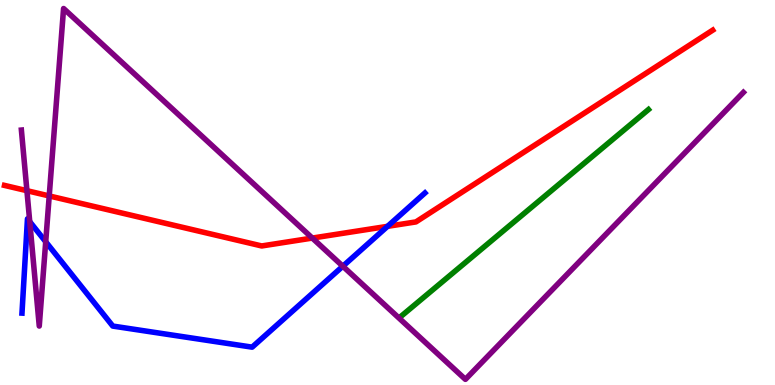[{'lines': ['blue', 'red'], 'intersections': [{'x': 5.0, 'y': 4.12}]}, {'lines': ['green', 'red'], 'intersections': []}, {'lines': ['purple', 'red'], 'intersections': [{'x': 0.347, 'y': 5.05}, {'x': 0.635, 'y': 4.91}, {'x': 4.03, 'y': 3.82}]}, {'lines': ['blue', 'green'], 'intersections': []}, {'lines': ['blue', 'purple'], 'intersections': [{'x': 0.384, 'y': 4.24}, {'x': 0.59, 'y': 3.72}, {'x': 4.42, 'y': 3.08}]}, {'lines': ['green', 'purple'], 'intersections': []}]